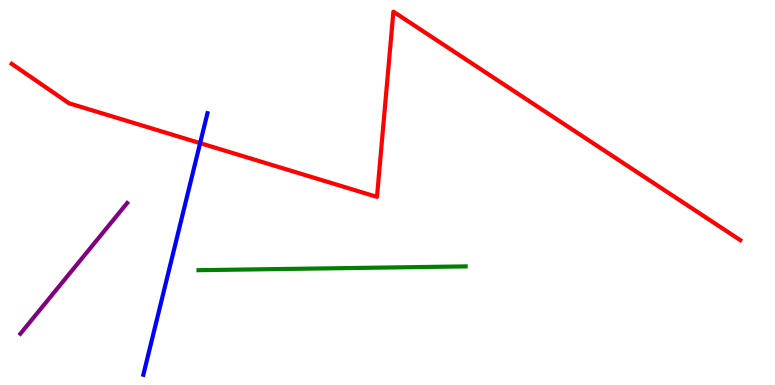[{'lines': ['blue', 'red'], 'intersections': [{'x': 2.58, 'y': 6.28}]}, {'lines': ['green', 'red'], 'intersections': []}, {'lines': ['purple', 'red'], 'intersections': []}, {'lines': ['blue', 'green'], 'intersections': []}, {'lines': ['blue', 'purple'], 'intersections': []}, {'lines': ['green', 'purple'], 'intersections': []}]